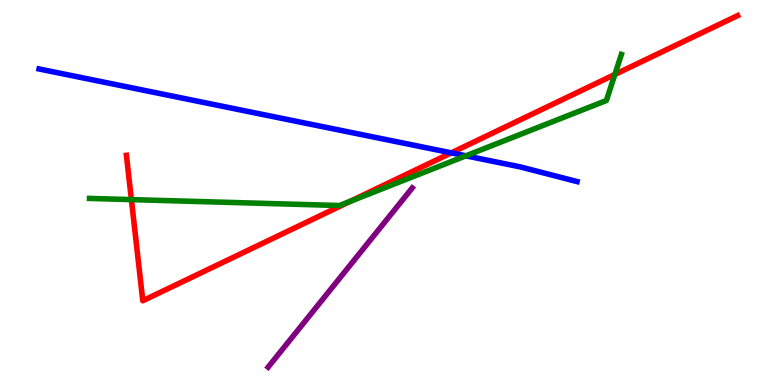[{'lines': ['blue', 'red'], 'intersections': [{'x': 5.82, 'y': 6.03}]}, {'lines': ['green', 'red'], 'intersections': [{'x': 1.7, 'y': 4.82}, {'x': 4.51, 'y': 4.77}, {'x': 7.93, 'y': 8.07}]}, {'lines': ['purple', 'red'], 'intersections': []}, {'lines': ['blue', 'green'], 'intersections': [{'x': 6.01, 'y': 5.95}]}, {'lines': ['blue', 'purple'], 'intersections': []}, {'lines': ['green', 'purple'], 'intersections': []}]